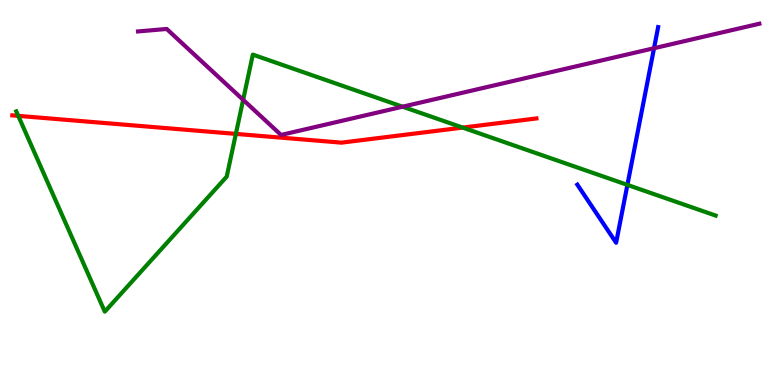[{'lines': ['blue', 'red'], 'intersections': []}, {'lines': ['green', 'red'], 'intersections': [{'x': 0.236, 'y': 6.99}, {'x': 3.04, 'y': 6.52}, {'x': 5.97, 'y': 6.69}]}, {'lines': ['purple', 'red'], 'intersections': []}, {'lines': ['blue', 'green'], 'intersections': [{'x': 8.1, 'y': 5.2}]}, {'lines': ['blue', 'purple'], 'intersections': [{'x': 8.44, 'y': 8.75}]}, {'lines': ['green', 'purple'], 'intersections': [{'x': 3.14, 'y': 7.41}, {'x': 5.19, 'y': 7.23}]}]